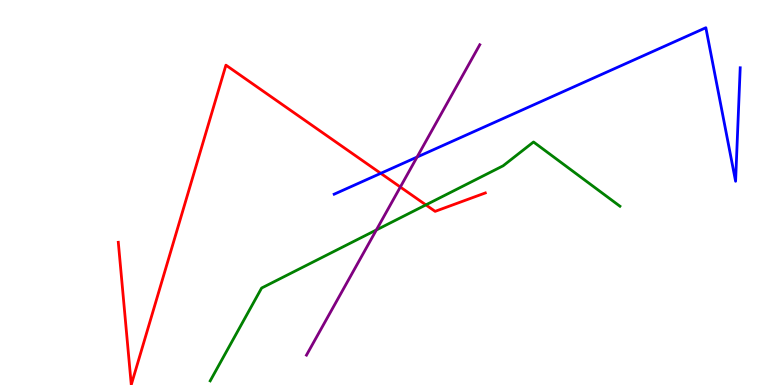[{'lines': ['blue', 'red'], 'intersections': [{'x': 4.91, 'y': 5.5}]}, {'lines': ['green', 'red'], 'intersections': [{'x': 5.5, 'y': 4.68}]}, {'lines': ['purple', 'red'], 'intersections': [{'x': 5.17, 'y': 5.14}]}, {'lines': ['blue', 'green'], 'intersections': []}, {'lines': ['blue', 'purple'], 'intersections': [{'x': 5.38, 'y': 5.92}]}, {'lines': ['green', 'purple'], 'intersections': [{'x': 4.86, 'y': 4.03}]}]